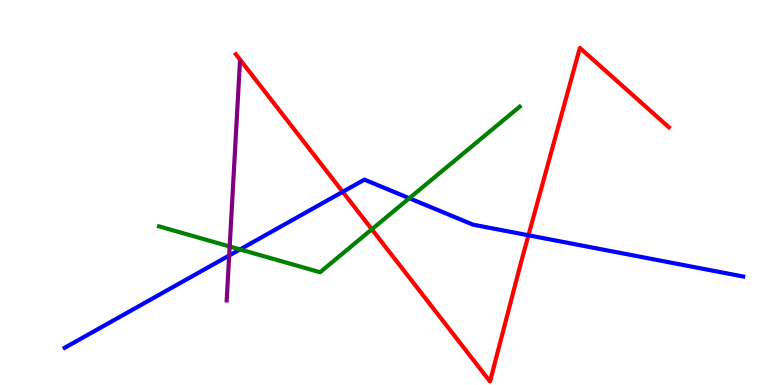[{'lines': ['blue', 'red'], 'intersections': [{'x': 4.42, 'y': 5.02}, {'x': 6.82, 'y': 3.89}]}, {'lines': ['green', 'red'], 'intersections': [{'x': 4.8, 'y': 4.04}]}, {'lines': ['purple', 'red'], 'intersections': []}, {'lines': ['blue', 'green'], 'intersections': [{'x': 3.1, 'y': 3.52}, {'x': 5.28, 'y': 4.85}]}, {'lines': ['blue', 'purple'], 'intersections': [{'x': 2.96, 'y': 3.36}]}, {'lines': ['green', 'purple'], 'intersections': [{'x': 2.96, 'y': 3.6}]}]